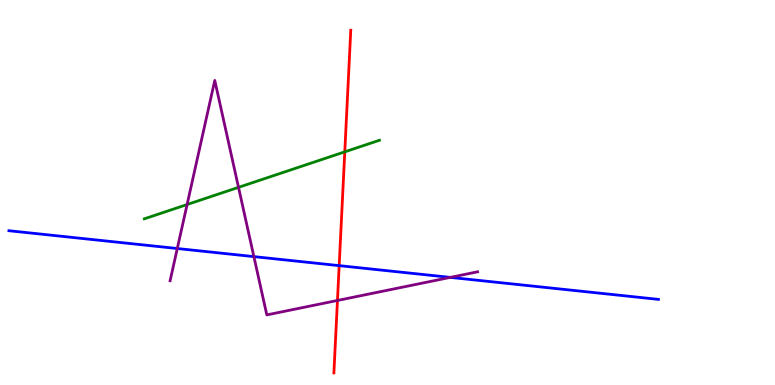[{'lines': ['blue', 'red'], 'intersections': [{'x': 4.38, 'y': 3.1}]}, {'lines': ['green', 'red'], 'intersections': [{'x': 4.45, 'y': 6.06}]}, {'lines': ['purple', 'red'], 'intersections': [{'x': 4.35, 'y': 2.2}]}, {'lines': ['blue', 'green'], 'intersections': []}, {'lines': ['blue', 'purple'], 'intersections': [{'x': 2.29, 'y': 3.54}, {'x': 3.28, 'y': 3.33}, {'x': 5.81, 'y': 2.8}]}, {'lines': ['green', 'purple'], 'intersections': [{'x': 2.41, 'y': 4.69}, {'x': 3.08, 'y': 5.13}]}]